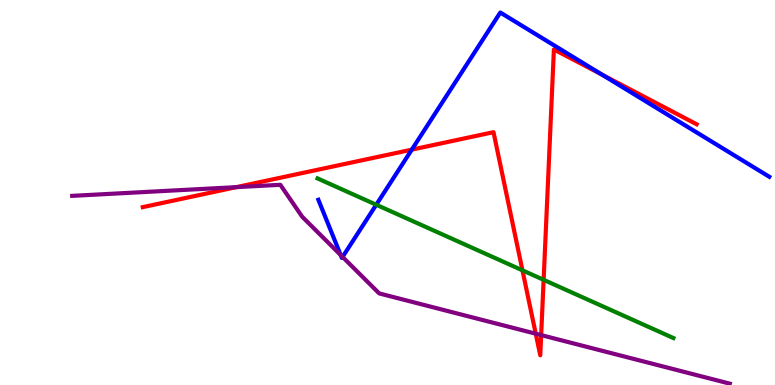[{'lines': ['blue', 'red'], 'intersections': [{'x': 5.31, 'y': 6.11}, {'x': 7.77, 'y': 8.06}]}, {'lines': ['green', 'red'], 'intersections': [{'x': 6.74, 'y': 2.98}, {'x': 7.01, 'y': 2.73}]}, {'lines': ['purple', 'red'], 'intersections': [{'x': 3.05, 'y': 5.14}, {'x': 6.91, 'y': 1.33}, {'x': 6.98, 'y': 1.3}]}, {'lines': ['blue', 'green'], 'intersections': [{'x': 4.85, 'y': 4.68}]}, {'lines': ['blue', 'purple'], 'intersections': [{'x': 4.4, 'y': 3.37}, {'x': 4.42, 'y': 3.33}]}, {'lines': ['green', 'purple'], 'intersections': []}]